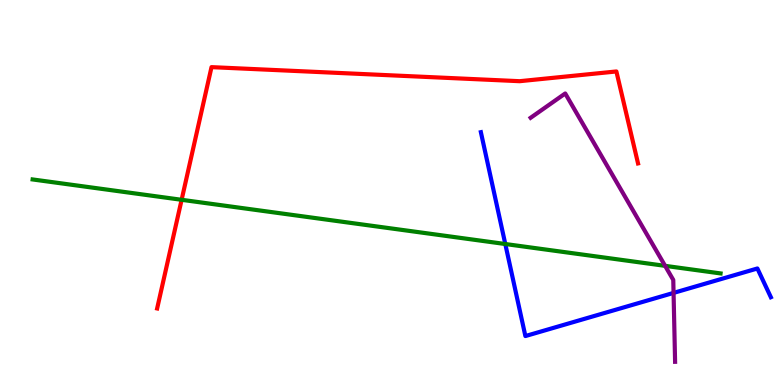[{'lines': ['blue', 'red'], 'intersections': []}, {'lines': ['green', 'red'], 'intersections': [{'x': 2.34, 'y': 4.81}]}, {'lines': ['purple', 'red'], 'intersections': []}, {'lines': ['blue', 'green'], 'intersections': [{'x': 6.52, 'y': 3.66}]}, {'lines': ['blue', 'purple'], 'intersections': [{'x': 8.69, 'y': 2.39}]}, {'lines': ['green', 'purple'], 'intersections': [{'x': 8.58, 'y': 3.09}]}]